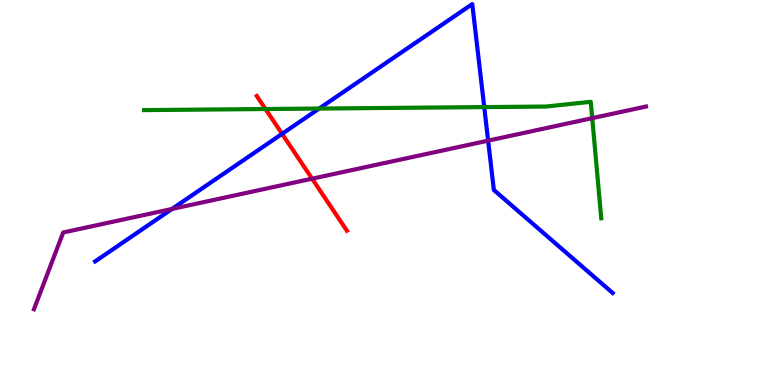[{'lines': ['blue', 'red'], 'intersections': [{'x': 3.64, 'y': 6.52}]}, {'lines': ['green', 'red'], 'intersections': [{'x': 3.43, 'y': 7.17}]}, {'lines': ['purple', 'red'], 'intersections': [{'x': 4.03, 'y': 5.36}]}, {'lines': ['blue', 'green'], 'intersections': [{'x': 4.12, 'y': 7.18}, {'x': 6.25, 'y': 7.22}]}, {'lines': ['blue', 'purple'], 'intersections': [{'x': 2.22, 'y': 4.57}, {'x': 6.3, 'y': 6.35}]}, {'lines': ['green', 'purple'], 'intersections': [{'x': 7.64, 'y': 6.93}]}]